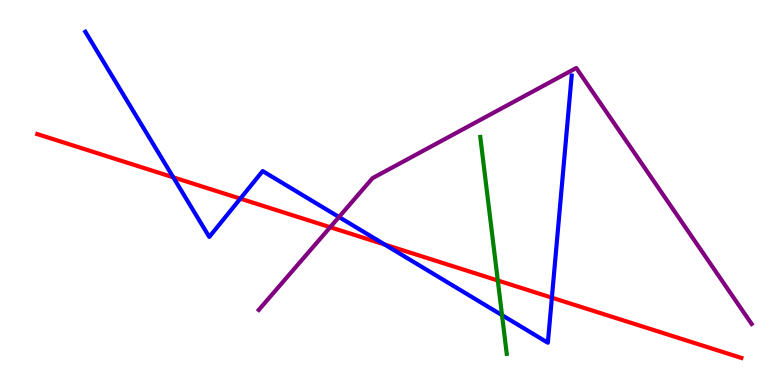[{'lines': ['blue', 'red'], 'intersections': [{'x': 2.24, 'y': 5.39}, {'x': 3.1, 'y': 4.84}, {'x': 4.96, 'y': 3.65}, {'x': 7.12, 'y': 2.27}]}, {'lines': ['green', 'red'], 'intersections': [{'x': 6.42, 'y': 2.71}]}, {'lines': ['purple', 'red'], 'intersections': [{'x': 4.26, 'y': 4.1}]}, {'lines': ['blue', 'green'], 'intersections': [{'x': 6.48, 'y': 1.81}]}, {'lines': ['blue', 'purple'], 'intersections': [{'x': 4.37, 'y': 4.36}]}, {'lines': ['green', 'purple'], 'intersections': []}]